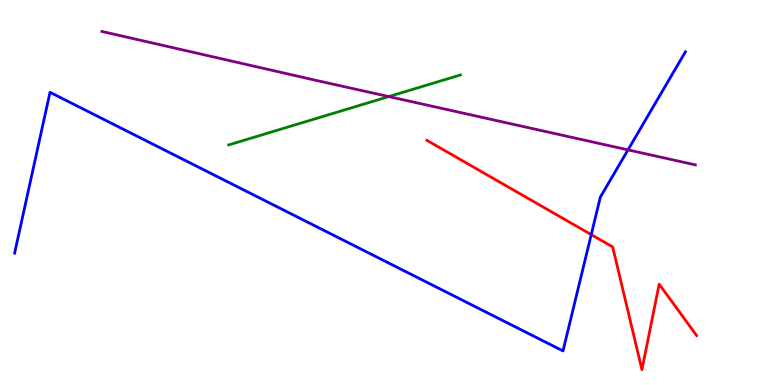[{'lines': ['blue', 'red'], 'intersections': [{'x': 7.63, 'y': 3.91}]}, {'lines': ['green', 'red'], 'intersections': []}, {'lines': ['purple', 'red'], 'intersections': []}, {'lines': ['blue', 'green'], 'intersections': []}, {'lines': ['blue', 'purple'], 'intersections': [{'x': 8.1, 'y': 6.11}]}, {'lines': ['green', 'purple'], 'intersections': [{'x': 5.02, 'y': 7.49}]}]